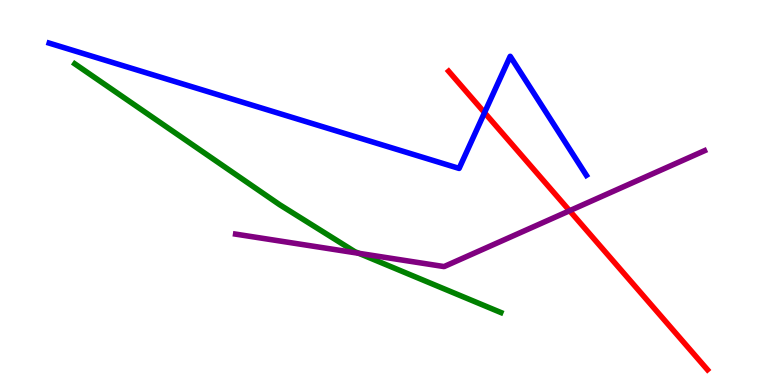[{'lines': ['blue', 'red'], 'intersections': [{'x': 6.25, 'y': 7.07}]}, {'lines': ['green', 'red'], 'intersections': []}, {'lines': ['purple', 'red'], 'intersections': [{'x': 7.35, 'y': 4.53}]}, {'lines': ['blue', 'green'], 'intersections': []}, {'lines': ['blue', 'purple'], 'intersections': []}, {'lines': ['green', 'purple'], 'intersections': [{'x': 4.63, 'y': 3.42}]}]